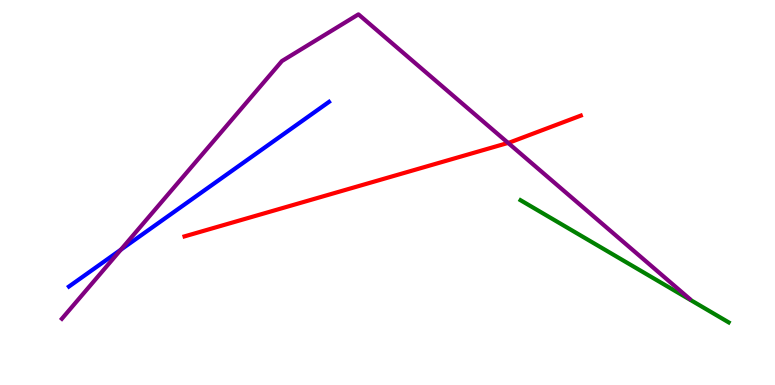[{'lines': ['blue', 'red'], 'intersections': []}, {'lines': ['green', 'red'], 'intersections': []}, {'lines': ['purple', 'red'], 'intersections': [{'x': 6.56, 'y': 6.29}]}, {'lines': ['blue', 'green'], 'intersections': []}, {'lines': ['blue', 'purple'], 'intersections': [{'x': 1.56, 'y': 3.51}]}, {'lines': ['green', 'purple'], 'intersections': []}]